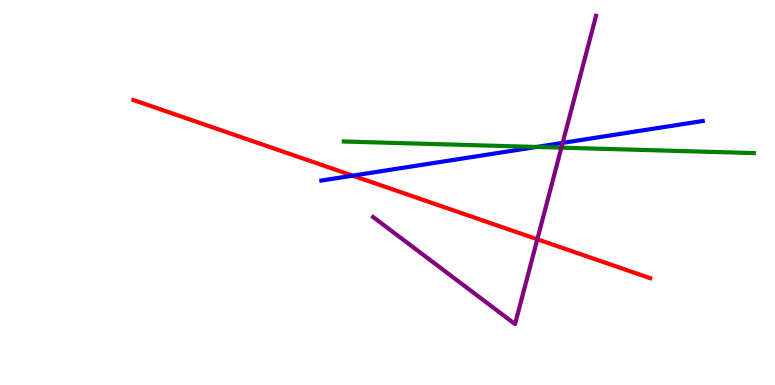[{'lines': ['blue', 'red'], 'intersections': [{'x': 4.55, 'y': 5.44}]}, {'lines': ['green', 'red'], 'intersections': []}, {'lines': ['purple', 'red'], 'intersections': [{'x': 6.93, 'y': 3.79}]}, {'lines': ['blue', 'green'], 'intersections': [{'x': 6.92, 'y': 6.18}]}, {'lines': ['blue', 'purple'], 'intersections': [{'x': 7.26, 'y': 6.29}]}, {'lines': ['green', 'purple'], 'intersections': [{'x': 7.24, 'y': 6.16}]}]